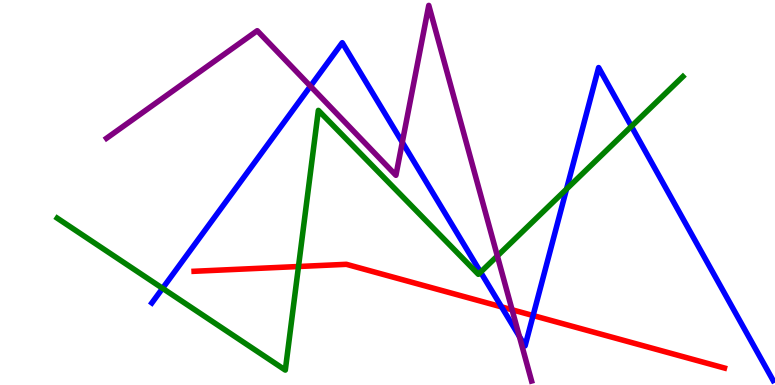[{'lines': ['blue', 'red'], 'intersections': [{'x': 6.47, 'y': 2.03}, {'x': 6.88, 'y': 1.8}]}, {'lines': ['green', 'red'], 'intersections': [{'x': 3.85, 'y': 3.08}]}, {'lines': ['purple', 'red'], 'intersections': [{'x': 6.61, 'y': 1.95}]}, {'lines': ['blue', 'green'], 'intersections': [{'x': 2.1, 'y': 2.51}, {'x': 6.2, 'y': 2.93}, {'x': 7.31, 'y': 5.09}, {'x': 8.15, 'y': 6.72}]}, {'lines': ['blue', 'purple'], 'intersections': [{'x': 4.01, 'y': 7.76}, {'x': 5.19, 'y': 6.3}, {'x': 6.7, 'y': 1.26}]}, {'lines': ['green', 'purple'], 'intersections': [{'x': 6.42, 'y': 3.35}]}]